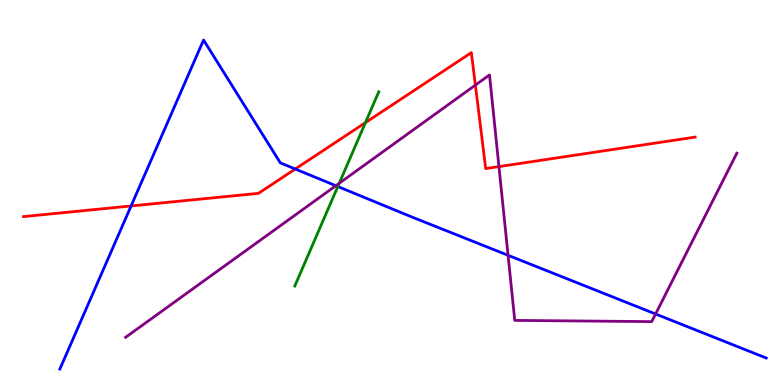[{'lines': ['blue', 'red'], 'intersections': [{'x': 1.69, 'y': 4.65}, {'x': 3.81, 'y': 5.61}]}, {'lines': ['green', 'red'], 'intersections': [{'x': 4.72, 'y': 6.81}]}, {'lines': ['purple', 'red'], 'intersections': [{'x': 6.13, 'y': 7.79}, {'x': 6.44, 'y': 5.67}]}, {'lines': ['blue', 'green'], 'intersections': [{'x': 4.36, 'y': 5.16}]}, {'lines': ['blue', 'purple'], 'intersections': [{'x': 4.33, 'y': 5.18}, {'x': 6.56, 'y': 3.37}, {'x': 8.46, 'y': 1.84}]}, {'lines': ['green', 'purple'], 'intersections': [{'x': 4.38, 'y': 5.24}]}]